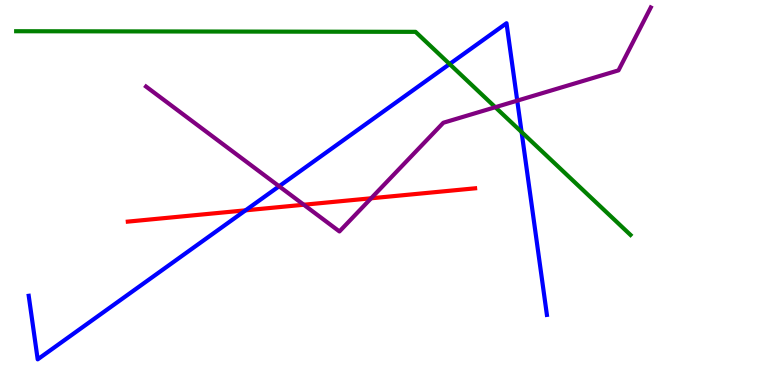[{'lines': ['blue', 'red'], 'intersections': [{'x': 3.17, 'y': 4.54}]}, {'lines': ['green', 'red'], 'intersections': []}, {'lines': ['purple', 'red'], 'intersections': [{'x': 3.92, 'y': 4.68}, {'x': 4.79, 'y': 4.85}]}, {'lines': ['blue', 'green'], 'intersections': [{'x': 5.8, 'y': 8.34}, {'x': 6.73, 'y': 6.57}]}, {'lines': ['blue', 'purple'], 'intersections': [{'x': 3.6, 'y': 5.16}, {'x': 6.67, 'y': 7.39}]}, {'lines': ['green', 'purple'], 'intersections': [{'x': 6.39, 'y': 7.22}]}]